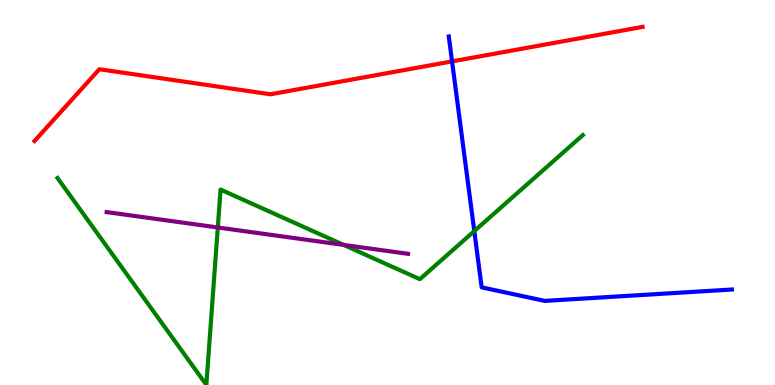[{'lines': ['blue', 'red'], 'intersections': [{'x': 5.83, 'y': 8.41}]}, {'lines': ['green', 'red'], 'intersections': []}, {'lines': ['purple', 'red'], 'intersections': []}, {'lines': ['blue', 'green'], 'intersections': [{'x': 6.12, 'y': 4.0}]}, {'lines': ['blue', 'purple'], 'intersections': []}, {'lines': ['green', 'purple'], 'intersections': [{'x': 2.81, 'y': 4.09}, {'x': 4.43, 'y': 3.64}]}]